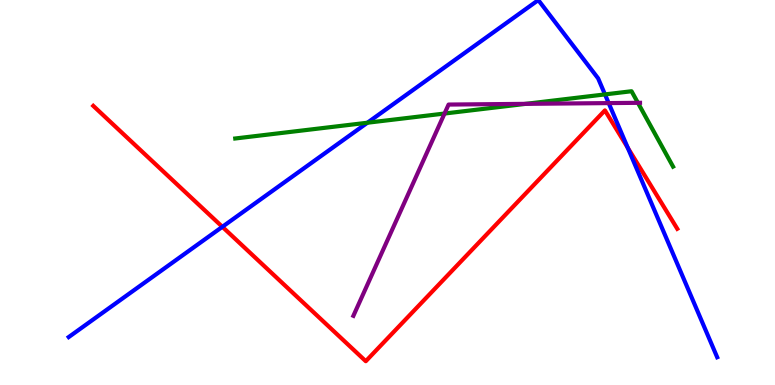[{'lines': ['blue', 'red'], 'intersections': [{'x': 2.87, 'y': 4.11}, {'x': 8.1, 'y': 6.16}]}, {'lines': ['green', 'red'], 'intersections': []}, {'lines': ['purple', 'red'], 'intersections': []}, {'lines': ['blue', 'green'], 'intersections': [{'x': 4.74, 'y': 6.81}, {'x': 7.81, 'y': 7.55}]}, {'lines': ['blue', 'purple'], 'intersections': [{'x': 7.85, 'y': 7.32}]}, {'lines': ['green', 'purple'], 'intersections': [{'x': 5.74, 'y': 7.05}, {'x': 6.78, 'y': 7.3}, {'x': 8.23, 'y': 7.33}]}]